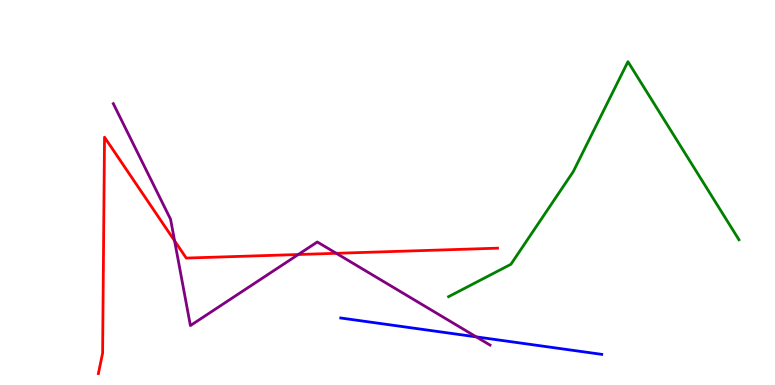[{'lines': ['blue', 'red'], 'intersections': []}, {'lines': ['green', 'red'], 'intersections': []}, {'lines': ['purple', 'red'], 'intersections': [{'x': 2.25, 'y': 3.74}, {'x': 3.85, 'y': 3.39}, {'x': 4.34, 'y': 3.42}]}, {'lines': ['blue', 'green'], 'intersections': []}, {'lines': ['blue', 'purple'], 'intersections': [{'x': 6.15, 'y': 1.25}]}, {'lines': ['green', 'purple'], 'intersections': []}]